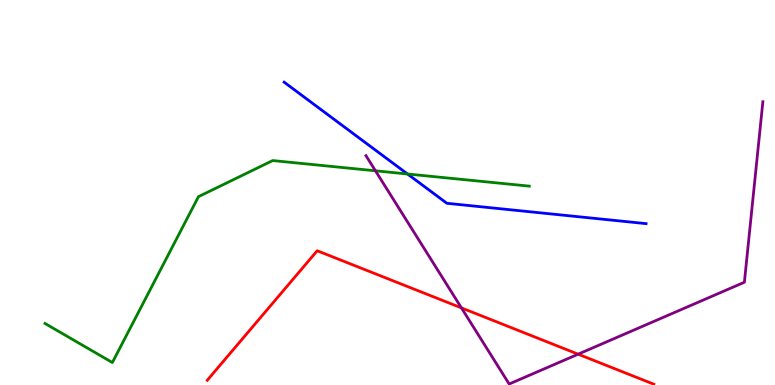[{'lines': ['blue', 'red'], 'intersections': []}, {'lines': ['green', 'red'], 'intersections': []}, {'lines': ['purple', 'red'], 'intersections': [{'x': 5.95, 'y': 2.0}, {'x': 7.46, 'y': 0.801}]}, {'lines': ['blue', 'green'], 'intersections': [{'x': 5.26, 'y': 5.48}]}, {'lines': ['blue', 'purple'], 'intersections': []}, {'lines': ['green', 'purple'], 'intersections': [{'x': 4.84, 'y': 5.56}]}]